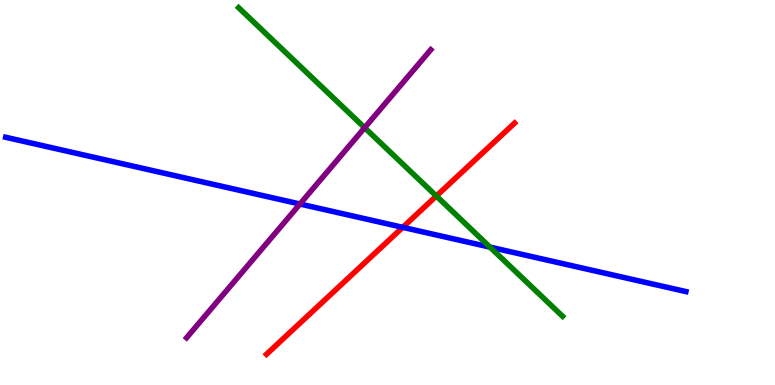[{'lines': ['blue', 'red'], 'intersections': [{'x': 5.2, 'y': 4.1}]}, {'lines': ['green', 'red'], 'intersections': [{'x': 5.63, 'y': 4.91}]}, {'lines': ['purple', 'red'], 'intersections': []}, {'lines': ['blue', 'green'], 'intersections': [{'x': 6.32, 'y': 3.58}]}, {'lines': ['blue', 'purple'], 'intersections': [{'x': 3.87, 'y': 4.7}]}, {'lines': ['green', 'purple'], 'intersections': [{'x': 4.71, 'y': 6.68}]}]